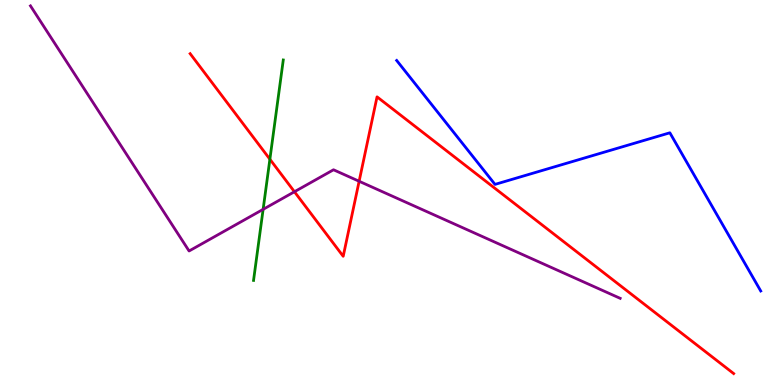[{'lines': ['blue', 'red'], 'intersections': []}, {'lines': ['green', 'red'], 'intersections': [{'x': 3.48, 'y': 5.86}]}, {'lines': ['purple', 'red'], 'intersections': [{'x': 3.8, 'y': 5.02}, {'x': 4.63, 'y': 5.29}]}, {'lines': ['blue', 'green'], 'intersections': []}, {'lines': ['blue', 'purple'], 'intersections': []}, {'lines': ['green', 'purple'], 'intersections': [{'x': 3.4, 'y': 4.56}]}]